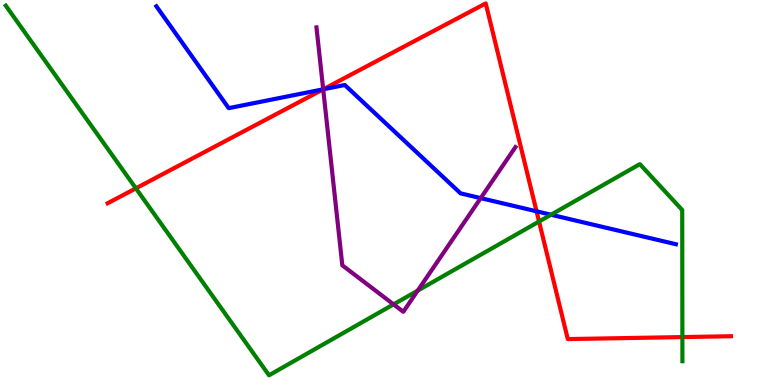[{'lines': ['blue', 'red'], 'intersections': [{'x': 4.17, 'y': 7.68}, {'x': 6.92, 'y': 4.51}]}, {'lines': ['green', 'red'], 'intersections': [{'x': 1.75, 'y': 5.11}, {'x': 6.96, 'y': 4.25}, {'x': 8.8, 'y': 1.24}]}, {'lines': ['purple', 'red'], 'intersections': [{'x': 4.17, 'y': 7.68}]}, {'lines': ['blue', 'green'], 'intersections': [{'x': 7.11, 'y': 4.42}]}, {'lines': ['blue', 'purple'], 'intersections': [{'x': 4.17, 'y': 7.68}, {'x': 6.2, 'y': 4.85}]}, {'lines': ['green', 'purple'], 'intersections': [{'x': 5.08, 'y': 2.09}, {'x': 5.39, 'y': 2.45}]}]